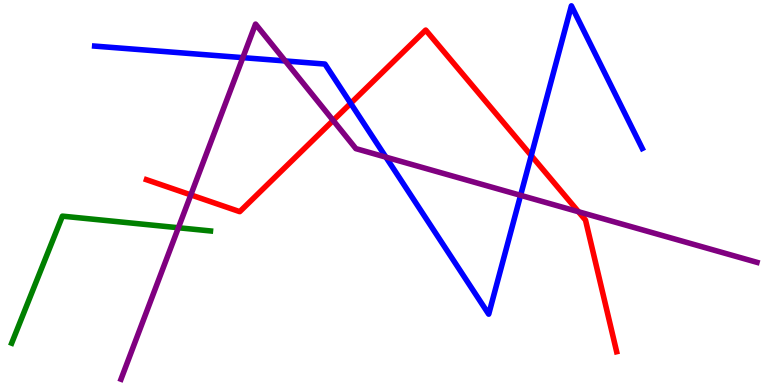[{'lines': ['blue', 'red'], 'intersections': [{'x': 4.52, 'y': 7.32}, {'x': 6.85, 'y': 5.96}]}, {'lines': ['green', 'red'], 'intersections': []}, {'lines': ['purple', 'red'], 'intersections': [{'x': 2.46, 'y': 4.94}, {'x': 4.3, 'y': 6.87}, {'x': 7.46, 'y': 4.5}]}, {'lines': ['blue', 'green'], 'intersections': []}, {'lines': ['blue', 'purple'], 'intersections': [{'x': 3.13, 'y': 8.5}, {'x': 3.68, 'y': 8.42}, {'x': 4.98, 'y': 5.92}, {'x': 6.72, 'y': 4.93}]}, {'lines': ['green', 'purple'], 'intersections': [{'x': 2.3, 'y': 4.08}]}]